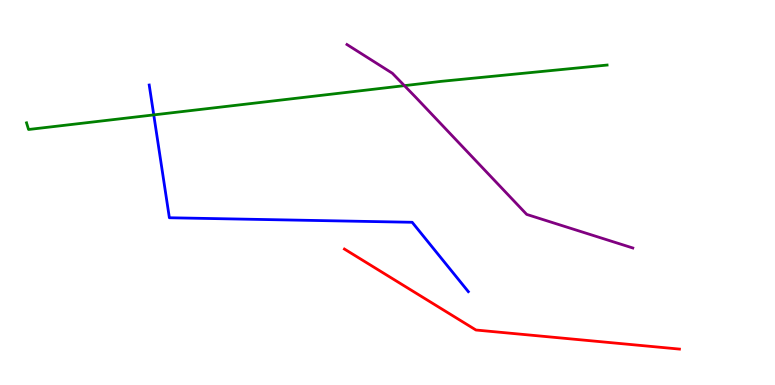[{'lines': ['blue', 'red'], 'intersections': []}, {'lines': ['green', 'red'], 'intersections': []}, {'lines': ['purple', 'red'], 'intersections': []}, {'lines': ['blue', 'green'], 'intersections': [{'x': 1.98, 'y': 7.02}]}, {'lines': ['blue', 'purple'], 'intersections': []}, {'lines': ['green', 'purple'], 'intersections': [{'x': 5.22, 'y': 7.78}]}]